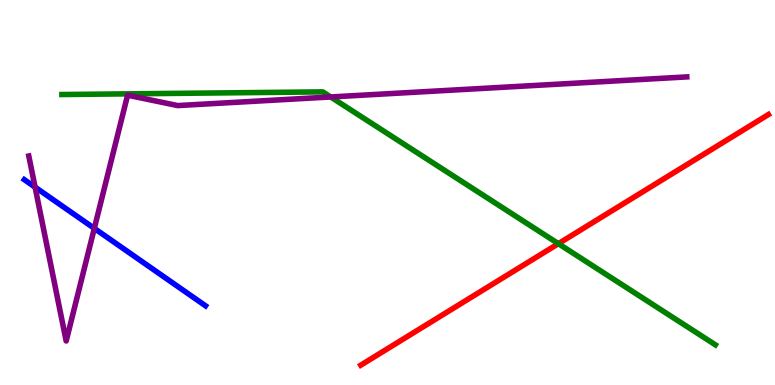[{'lines': ['blue', 'red'], 'intersections': []}, {'lines': ['green', 'red'], 'intersections': [{'x': 7.2, 'y': 3.67}]}, {'lines': ['purple', 'red'], 'intersections': []}, {'lines': ['blue', 'green'], 'intersections': []}, {'lines': ['blue', 'purple'], 'intersections': [{'x': 0.453, 'y': 5.14}, {'x': 1.22, 'y': 4.07}]}, {'lines': ['green', 'purple'], 'intersections': [{'x': 4.27, 'y': 7.48}]}]